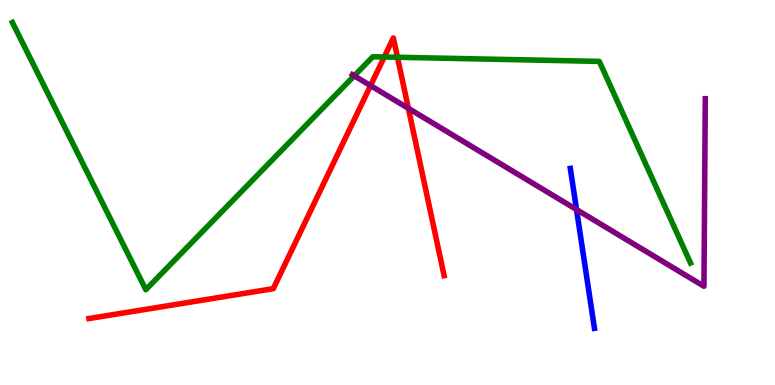[{'lines': ['blue', 'red'], 'intersections': []}, {'lines': ['green', 'red'], 'intersections': [{'x': 4.96, 'y': 8.52}, {'x': 5.13, 'y': 8.51}]}, {'lines': ['purple', 'red'], 'intersections': [{'x': 4.78, 'y': 7.78}, {'x': 5.27, 'y': 7.19}]}, {'lines': ['blue', 'green'], 'intersections': []}, {'lines': ['blue', 'purple'], 'intersections': [{'x': 7.44, 'y': 4.56}]}, {'lines': ['green', 'purple'], 'intersections': [{'x': 4.57, 'y': 8.03}]}]